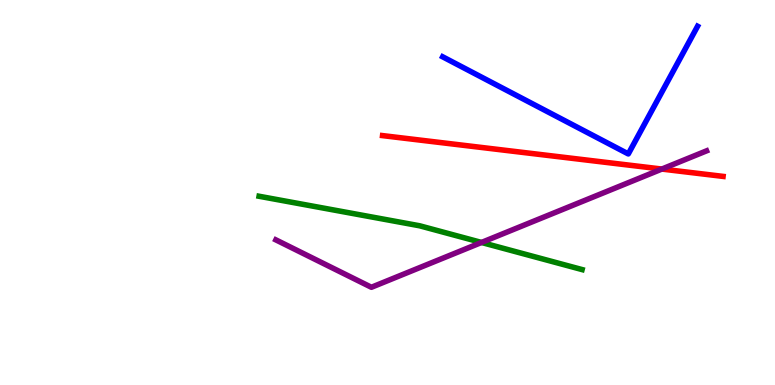[{'lines': ['blue', 'red'], 'intersections': []}, {'lines': ['green', 'red'], 'intersections': []}, {'lines': ['purple', 'red'], 'intersections': [{'x': 8.54, 'y': 5.61}]}, {'lines': ['blue', 'green'], 'intersections': []}, {'lines': ['blue', 'purple'], 'intersections': []}, {'lines': ['green', 'purple'], 'intersections': [{'x': 6.21, 'y': 3.7}]}]